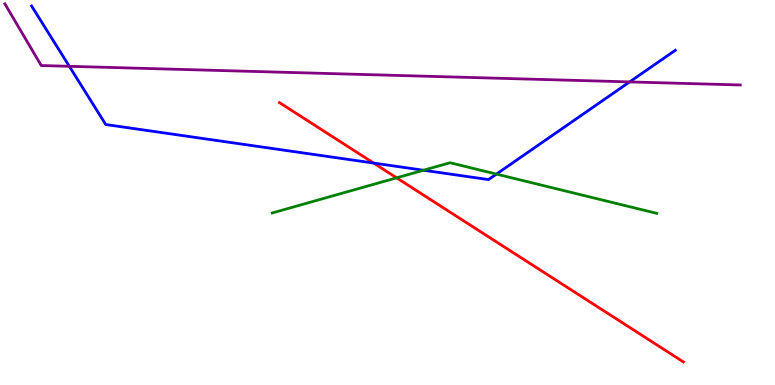[{'lines': ['blue', 'red'], 'intersections': [{'x': 4.82, 'y': 5.76}]}, {'lines': ['green', 'red'], 'intersections': [{'x': 5.12, 'y': 5.38}]}, {'lines': ['purple', 'red'], 'intersections': []}, {'lines': ['blue', 'green'], 'intersections': [{'x': 5.46, 'y': 5.58}, {'x': 6.41, 'y': 5.48}]}, {'lines': ['blue', 'purple'], 'intersections': [{'x': 0.894, 'y': 8.28}, {'x': 8.12, 'y': 7.87}]}, {'lines': ['green', 'purple'], 'intersections': []}]